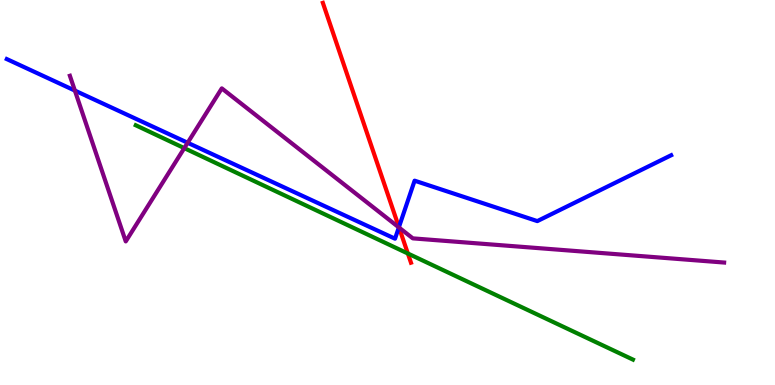[{'lines': ['blue', 'red'], 'intersections': [{'x': 5.15, 'y': 4.1}]}, {'lines': ['green', 'red'], 'intersections': [{'x': 5.26, 'y': 3.42}]}, {'lines': ['purple', 'red'], 'intersections': [{'x': 5.15, 'y': 4.09}]}, {'lines': ['blue', 'green'], 'intersections': []}, {'lines': ['blue', 'purple'], 'intersections': [{'x': 0.966, 'y': 7.65}, {'x': 2.42, 'y': 6.29}, {'x': 5.15, 'y': 4.09}]}, {'lines': ['green', 'purple'], 'intersections': [{'x': 2.38, 'y': 6.15}]}]